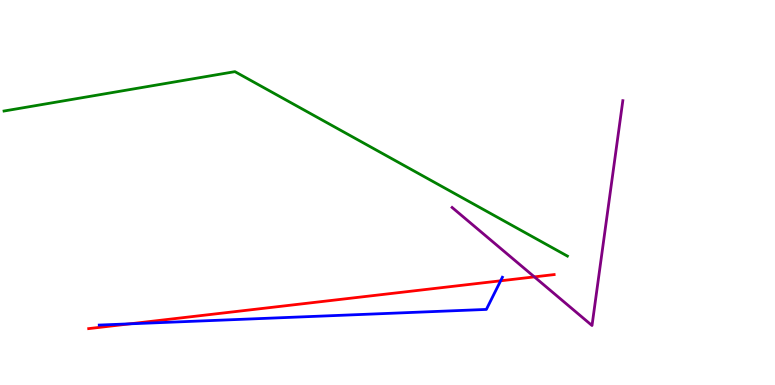[{'lines': ['blue', 'red'], 'intersections': [{'x': 1.68, 'y': 1.59}, {'x': 6.46, 'y': 2.71}]}, {'lines': ['green', 'red'], 'intersections': []}, {'lines': ['purple', 'red'], 'intersections': [{'x': 6.9, 'y': 2.81}]}, {'lines': ['blue', 'green'], 'intersections': []}, {'lines': ['blue', 'purple'], 'intersections': []}, {'lines': ['green', 'purple'], 'intersections': []}]